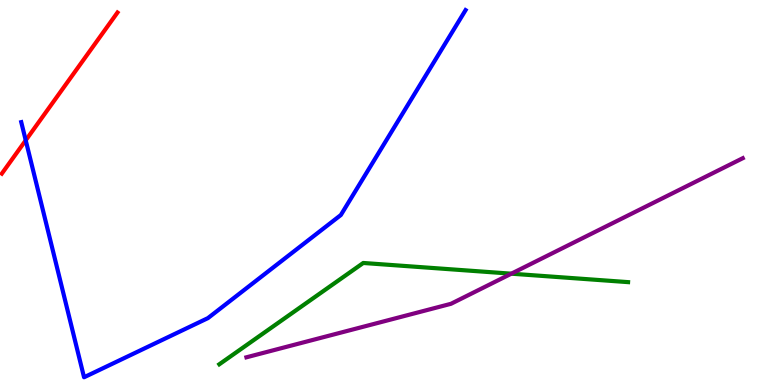[{'lines': ['blue', 'red'], 'intersections': [{'x': 0.332, 'y': 6.36}]}, {'lines': ['green', 'red'], 'intersections': []}, {'lines': ['purple', 'red'], 'intersections': []}, {'lines': ['blue', 'green'], 'intersections': []}, {'lines': ['blue', 'purple'], 'intersections': []}, {'lines': ['green', 'purple'], 'intersections': [{'x': 6.6, 'y': 2.89}]}]